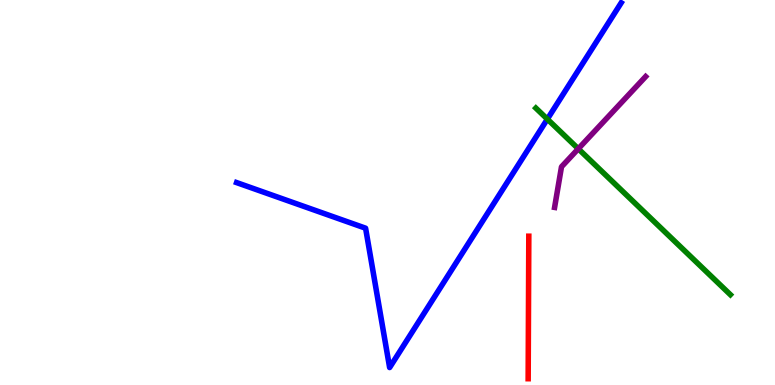[{'lines': ['blue', 'red'], 'intersections': []}, {'lines': ['green', 'red'], 'intersections': []}, {'lines': ['purple', 'red'], 'intersections': []}, {'lines': ['blue', 'green'], 'intersections': [{'x': 7.06, 'y': 6.91}]}, {'lines': ['blue', 'purple'], 'intersections': []}, {'lines': ['green', 'purple'], 'intersections': [{'x': 7.46, 'y': 6.14}]}]